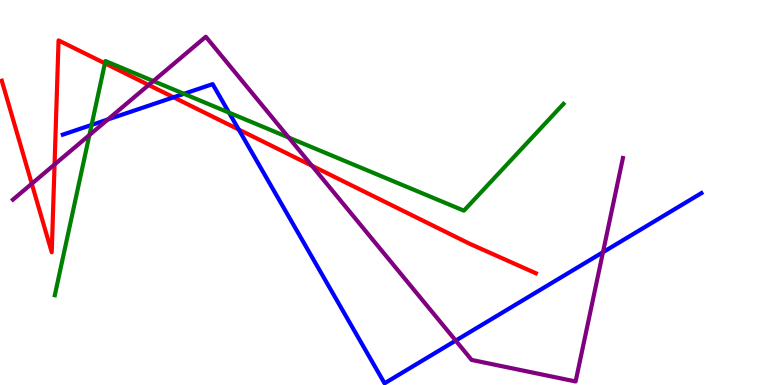[{'lines': ['blue', 'red'], 'intersections': [{'x': 2.24, 'y': 7.47}, {'x': 3.08, 'y': 6.64}]}, {'lines': ['green', 'red'], 'intersections': [{'x': 1.35, 'y': 8.36}]}, {'lines': ['purple', 'red'], 'intersections': [{'x': 0.41, 'y': 5.23}, {'x': 0.704, 'y': 5.73}, {'x': 1.92, 'y': 7.79}, {'x': 4.02, 'y': 5.7}]}, {'lines': ['blue', 'green'], 'intersections': [{'x': 1.18, 'y': 6.75}, {'x': 2.37, 'y': 7.56}, {'x': 2.96, 'y': 7.07}]}, {'lines': ['blue', 'purple'], 'intersections': [{'x': 1.39, 'y': 6.9}, {'x': 5.88, 'y': 1.15}, {'x': 7.78, 'y': 3.45}]}, {'lines': ['green', 'purple'], 'intersections': [{'x': 1.15, 'y': 6.49}, {'x': 1.98, 'y': 7.89}, {'x': 3.73, 'y': 6.43}]}]